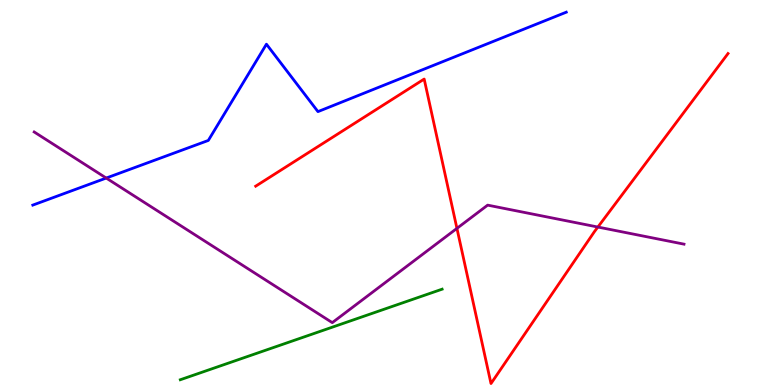[{'lines': ['blue', 'red'], 'intersections': []}, {'lines': ['green', 'red'], 'intersections': []}, {'lines': ['purple', 'red'], 'intersections': [{'x': 5.9, 'y': 4.07}, {'x': 7.71, 'y': 4.1}]}, {'lines': ['blue', 'green'], 'intersections': []}, {'lines': ['blue', 'purple'], 'intersections': [{'x': 1.37, 'y': 5.38}]}, {'lines': ['green', 'purple'], 'intersections': []}]